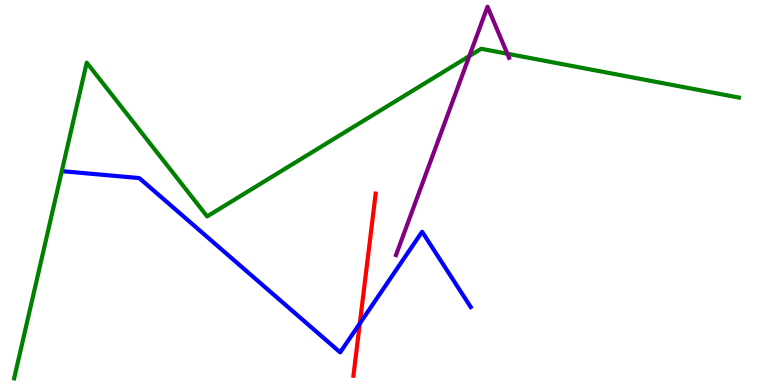[{'lines': ['blue', 'red'], 'intersections': [{'x': 4.64, 'y': 1.6}]}, {'lines': ['green', 'red'], 'intersections': []}, {'lines': ['purple', 'red'], 'intersections': []}, {'lines': ['blue', 'green'], 'intersections': []}, {'lines': ['blue', 'purple'], 'intersections': []}, {'lines': ['green', 'purple'], 'intersections': [{'x': 6.06, 'y': 8.54}, {'x': 6.55, 'y': 8.6}]}]